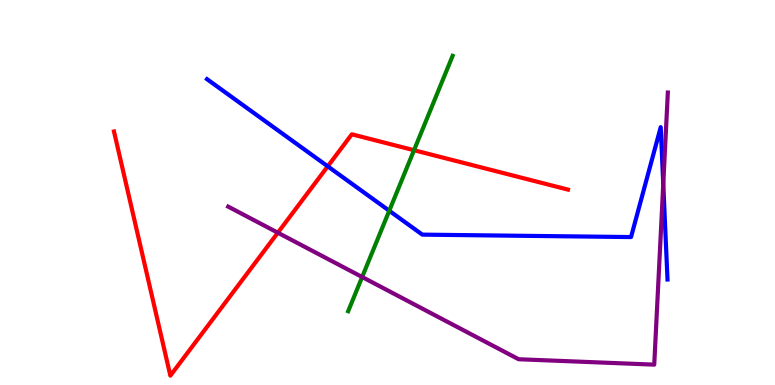[{'lines': ['blue', 'red'], 'intersections': [{'x': 4.23, 'y': 5.68}]}, {'lines': ['green', 'red'], 'intersections': [{'x': 5.34, 'y': 6.1}]}, {'lines': ['purple', 'red'], 'intersections': [{'x': 3.58, 'y': 3.96}]}, {'lines': ['blue', 'green'], 'intersections': [{'x': 5.02, 'y': 4.53}]}, {'lines': ['blue', 'purple'], 'intersections': [{'x': 8.56, 'y': 5.22}]}, {'lines': ['green', 'purple'], 'intersections': [{'x': 4.67, 'y': 2.8}]}]